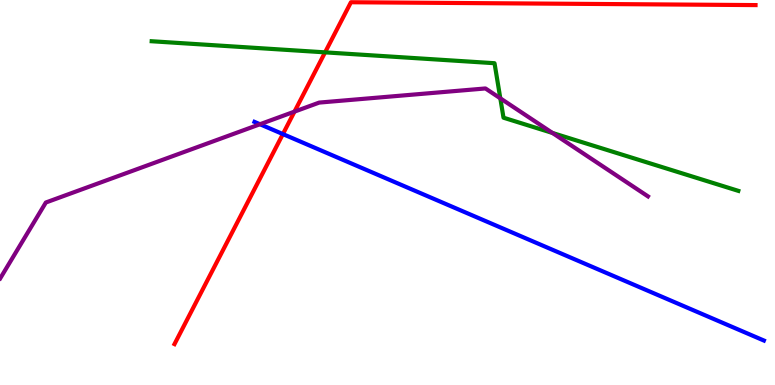[{'lines': ['blue', 'red'], 'intersections': [{'x': 3.65, 'y': 6.52}]}, {'lines': ['green', 'red'], 'intersections': [{'x': 4.19, 'y': 8.64}]}, {'lines': ['purple', 'red'], 'intersections': [{'x': 3.8, 'y': 7.1}]}, {'lines': ['blue', 'green'], 'intersections': []}, {'lines': ['blue', 'purple'], 'intersections': [{'x': 3.35, 'y': 6.77}]}, {'lines': ['green', 'purple'], 'intersections': [{'x': 6.46, 'y': 7.45}, {'x': 7.13, 'y': 6.55}]}]